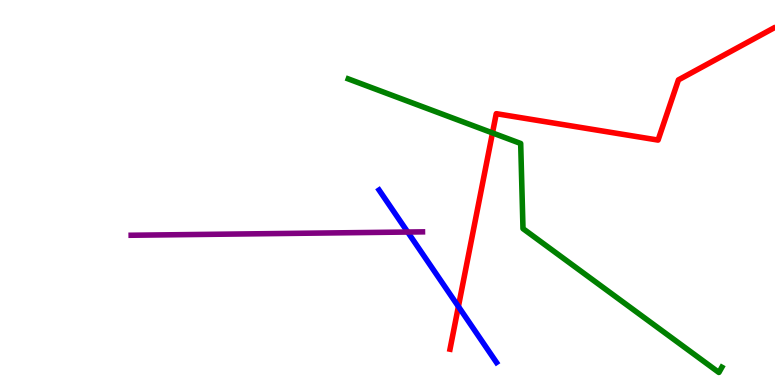[{'lines': ['blue', 'red'], 'intersections': [{'x': 5.91, 'y': 2.04}]}, {'lines': ['green', 'red'], 'intersections': [{'x': 6.35, 'y': 6.55}]}, {'lines': ['purple', 'red'], 'intersections': []}, {'lines': ['blue', 'green'], 'intersections': []}, {'lines': ['blue', 'purple'], 'intersections': [{'x': 5.26, 'y': 3.97}]}, {'lines': ['green', 'purple'], 'intersections': []}]